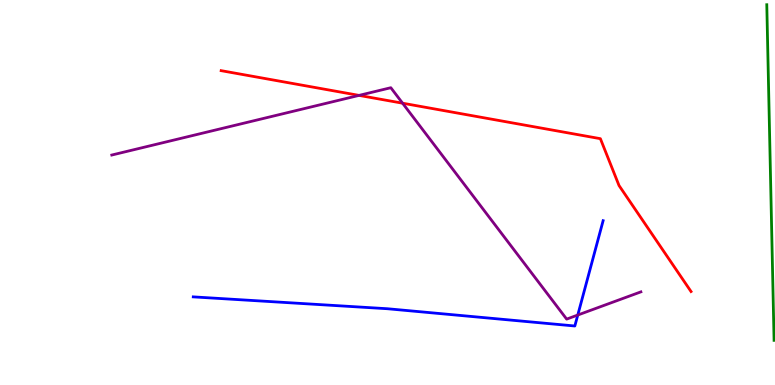[{'lines': ['blue', 'red'], 'intersections': []}, {'lines': ['green', 'red'], 'intersections': []}, {'lines': ['purple', 'red'], 'intersections': [{'x': 4.63, 'y': 7.52}, {'x': 5.19, 'y': 7.32}]}, {'lines': ['blue', 'green'], 'intersections': []}, {'lines': ['blue', 'purple'], 'intersections': [{'x': 7.46, 'y': 1.82}]}, {'lines': ['green', 'purple'], 'intersections': []}]